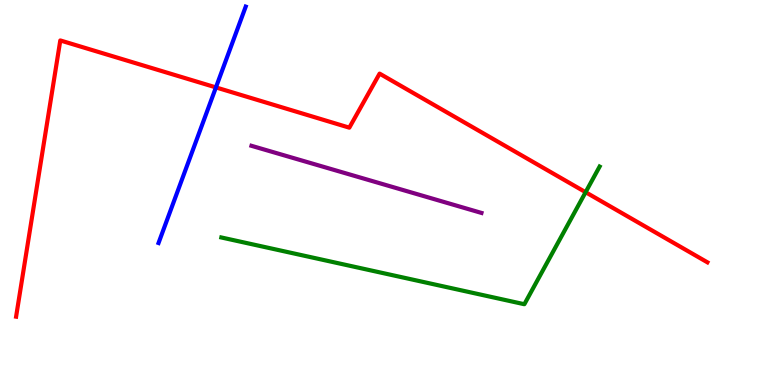[{'lines': ['blue', 'red'], 'intersections': [{'x': 2.79, 'y': 7.73}]}, {'lines': ['green', 'red'], 'intersections': [{'x': 7.56, 'y': 5.01}]}, {'lines': ['purple', 'red'], 'intersections': []}, {'lines': ['blue', 'green'], 'intersections': []}, {'lines': ['blue', 'purple'], 'intersections': []}, {'lines': ['green', 'purple'], 'intersections': []}]